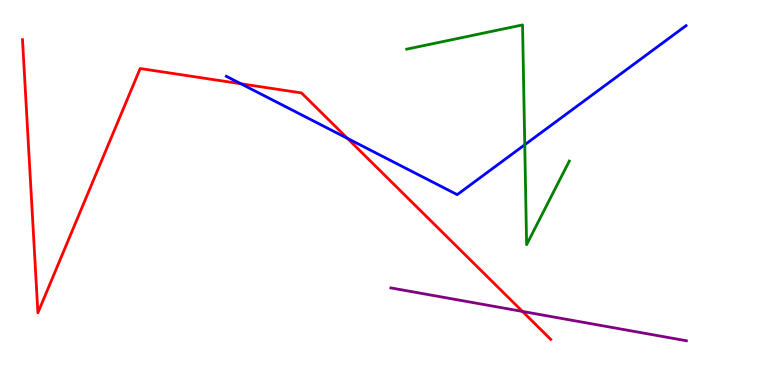[{'lines': ['blue', 'red'], 'intersections': [{'x': 3.11, 'y': 7.82}, {'x': 4.48, 'y': 6.41}]}, {'lines': ['green', 'red'], 'intersections': []}, {'lines': ['purple', 'red'], 'intersections': [{'x': 6.74, 'y': 1.91}]}, {'lines': ['blue', 'green'], 'intersections': [{'x': 6.77, 'y': 6.24}]}, {'lines': ['blue', 'purple'], 'intersections': []}, {'lines': ['green', 'purple'], 'intersections': []}]